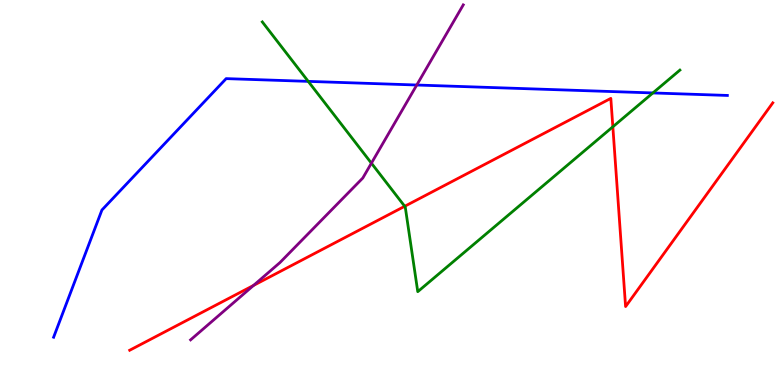[{'lines': ['blue', 'red'], 'intersections': []}, {'lines': ['green', 'red'], 'intersections': [{'x': 5.22, 'y': 4.64}, {'x': 7.91, 'y': 6.71}]}, {'lines': ['purple', 'red'], 'intersections': [{'x': 3.27, 'y': 2.59}]}, {'lines': ['blue', 'green'], 'intersections': [{'x': 3.98, 'y': 7.89}, {'x': 8.42, 'y': 7.59}]}, {'lines': ['blue', 'purple'], 'intersections': [{'x': 5.38, 'y': 7.79}]}, {'lines': ['green', 'purple'], 'intersections': [{'x': 4.79, 'y': 5.76}]}]